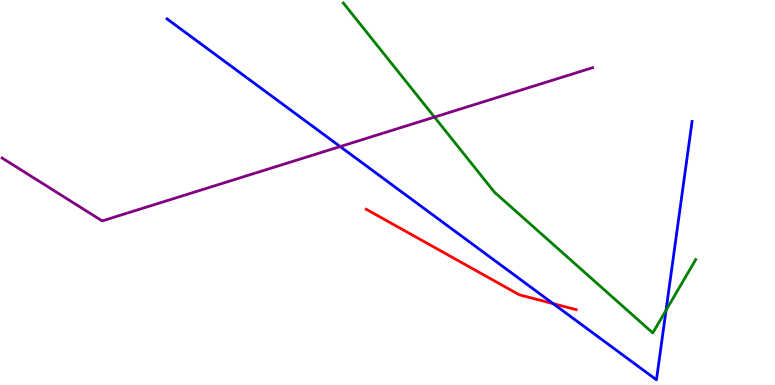[{'lines': ['blue', 'red'], 'intersections': [{'x': 7.14, 'y': 2.11}]}, {'lines': ['green', 'red'], 'intersections': []}, {'lines': ['purple', 'red'], 'intersections': []}, {'lines': ['blue', 'green'], 'intersections': [{'x': 8.59, 'y': 1.94}]}, {'lines': ['blue', 'purple'], 'intersections': [{'x': 4.39, 'y': 6.19}]}, {'lines': ['green', 'purple'], 'intersections': [{'x': 5.61, 'y': 6.96}]}]